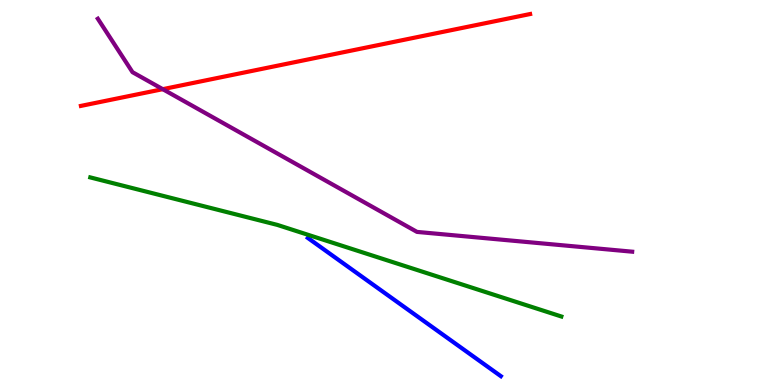[{'lines': ['blue', 'red'], 'intersections': []}, {'lines': ['green', 'red'], 'intersections': []}, {'lines': ['purple', 'red'], 'intersections': [{'x': 2.1, 'y': 7.68}]}, {'lines': ['blue', 'green'], 'intersections': []}, {'lines': ['blue', 'purple'], 'intersections': []}, {'lines': ['green', 'purple'], 'intersections': []}]